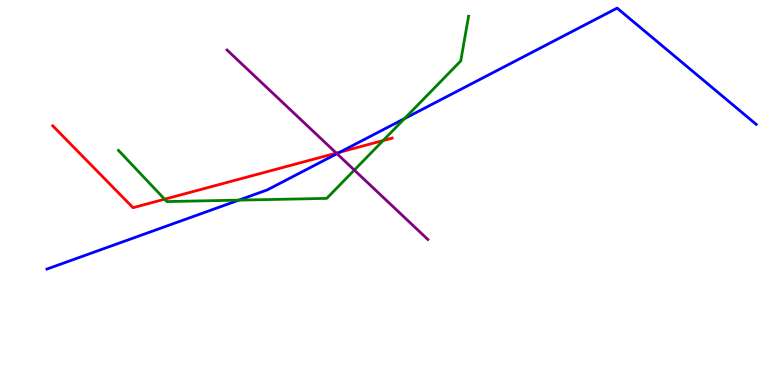[{'lines': ['blue', 'red'], 'intersections': [{'x': 4.39, 'y': 6.05}]}, {'lines': ['green', 'red'], 'intersections': [{'x': 2.12, 'y': 4.83}, {'x': 4.94, 'y': 6.35}]}, {'lines': ['purple', 'red'], 'intersections': [{'x': 4.34, 'y': 6.02}]}, {'lines': ['blue', 'green'], 'intersections': [{'x': 3.08, 'y': 4.8}, {'x': 5.22, 'y': 6.92}]}, {'lines': ['blue', 'purple'], 'intersections': [{'x': 4.35, 'y': 6.01}]}, {'lines': ['green', 'purple'], 'intersections': [{'x': 4.57, 'y': 5.58}]}]